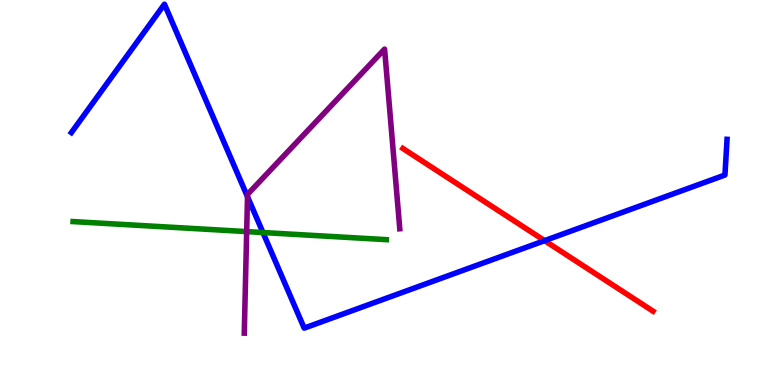[{'lines': ['blue', 'red'], 'intersections': [{'x': 7.03, 'y': 3.75}]}, {'lines': ['green', 'red'], 'intersections': []}, {'lines': ['purple', 'red'], 'intersections': []}, {'lines': ['blue', 'green'], 'intersections': [{'x': 3.39, 'y': 3.96}]}, {'lines': ['blue', 'purple'], 'intersections': [{'x': 3.19, 'y': 4.89}]}, {'lines': ['green', 'purple'], 'intersections': [{'x': 3.18, 'y': 3.98}]}]